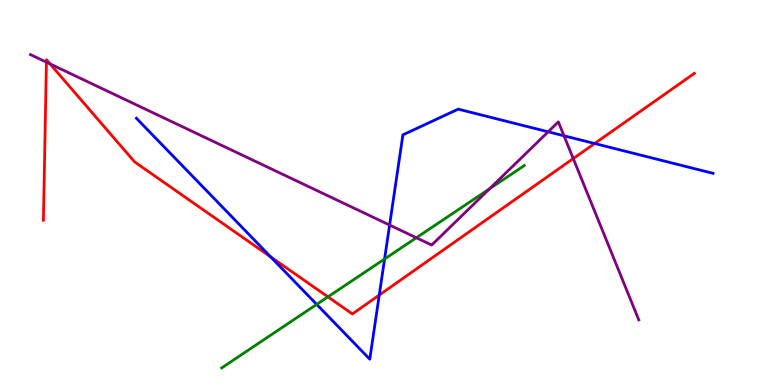[{'lines': ['blue', 'red'], 'intersections': [{'x': 3.49, 'y': 3.33}, {'x': 4.89, 'y': 2.34}, {'x': 7.67, 'y': 6.27}]}, {'lines': ['green', 'red'], 'intersections': [{'x': 4.23, 'y': 2.29}]}, {'lines': ['purple', 'red'], 'intersections': [{'x': 0.599, 'y': 8.39}, {'x': 0.645, 'y': 8.34}, {'x': 7.4, 'y': 5.88}]}, {'lines': ['blue', 'green'], 'intersections': [{'x': 4.09, 'y': 2.09}, {'x': 4.96, 'y': 3.27}]}, {'lines': ['blue', 'purple'], 'intersections': [{'x': 5.03, 'y': 4.15}, {'x': 7.07, 'y': 6.58}, {'x': 7.28, 'y': 6.47}]}, {'lines': ['green', 'purple'], 'intersections': [{'x': 5.37, 'y': 3.82}, {'x': 6.32, 'y': 5.1}]}]